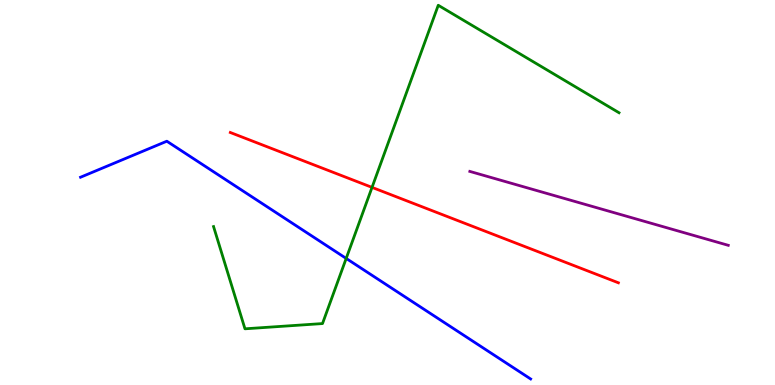[{'lines': ['blue', 'red'], 'intersections': []}, {'lines': ['green', 'red'], 'intersections': [{'x': 4.8, 'y': 5.13}]}, {'lines': ['purple', 'red'], 'intersections': []}, {'lines': ['blue', 'green'], 'intersections': [{'x': 4.47, 'y': 3.29}]}, {'lines': ['blue', 'purple'], 'intersections': []}, {'lines': ['green', 'purple'], 'intersections': []}]